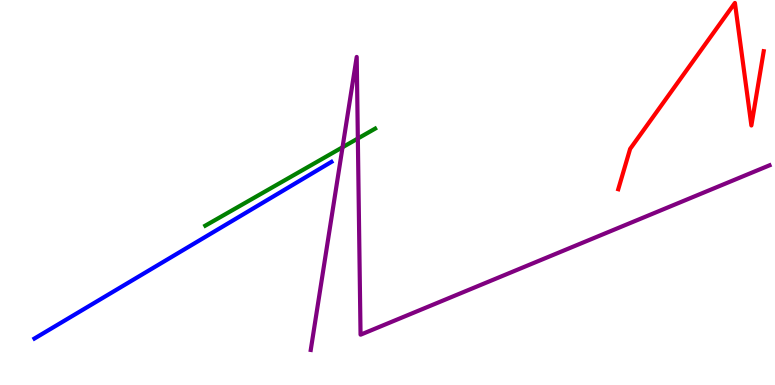[{'lines': ['blue', 'red'], 'intersections': []}, {'lines': ['green', 'red'], 'intersections': []}, {'lines': ['purple', 'red'], 'intersections': []}, {'lines': ['blue', 'green'], 'intersections': []}, {'lines': ['blue', 'purple'], 'intersections': []}, {'lines': ['green', 'purple'], 'intersections': [{'x': 4.42, 'y': 6.18}, {'x': 4.62, 'y': 6.4}]}]